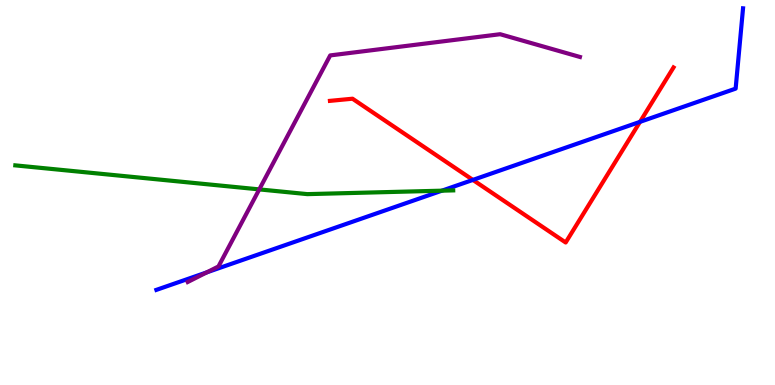[{'lines': ['blue', 'red'], 'intersections': [{'x': 6.1, 'y': 5.33}, {'x': 8.26, 'y': 6.84}]}, {'lines': ['green', 'red'], 'intersections': []}, {'lines': ['purple', 'red'], 'intersections': []}, {'lines': ['blue', 'green'], 'intersections': [{'x': 5.7, 'y': 5.05}]}, {'lines': ['blue', 'purple'], 'intersections': [{'x': 2.67, 'y': 2.93}]}, {'lines': ['green', 'purple'], 'intersections': [{'x': 3.35, 'y': 5.08}]}]